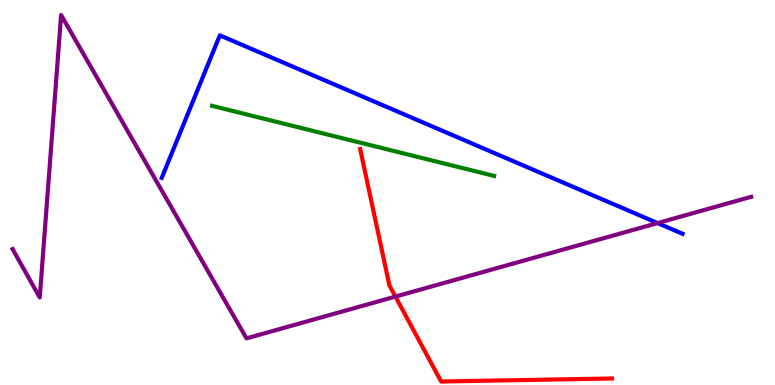[{'lines': ['blue', 'red'], 'intersections': []}, {'lines': ['green', 'red'], 'intersections': []}, {'lines': ['purple', 'red'], 'intersections': [{'x': 5.1, 'y': 2.3}]}, {'lines': ['blue', 'green'], 'intersections': []}, {'lines': ['blue', 'purple'], 'intersections': [{'x': 8.48, 'y': 4.21}]}, {'lines': ['green', 'purple'], 'intersections': []}]